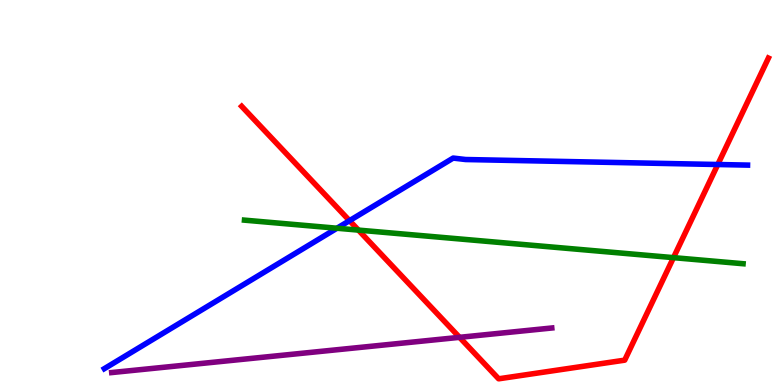[{'lines': ['blue', 'red'], 'intersections': [{'x': 4.51, 'y': 4.27}, {'x': 9.26, 'y': 5.73}]}, {'lines': ['green', 'red'], 'intersections': [{'x': 4.62, 'y': 4.02}, {'x': 8.69, 'y': 3.31}]}, {'lines': ['purple', 'red'], 'intersections': [{'x': 5.93, 'y': 1.24}]}, {'lines': ['blue', 'green'], 'intersections': [{'x': 4.35, 'y': 4.07}]}, {'lines': ['blue', 'purple'], 'intersections': []}, {'lines': ['green', 'purple'], 'intersections': []}]